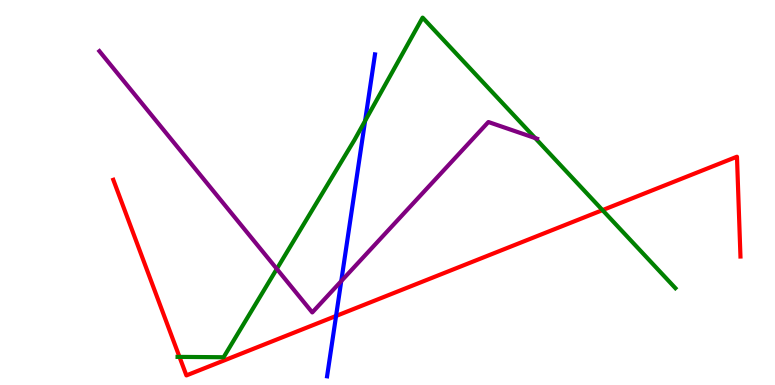[{'lines': ['blue', 'red'], 'intersections': [{'x': 4.34, 'y': 1.79}]}, {'lines': ['green', 'red'], 'intersections': [{'x': 2.32, 'y': 0.73}, {'x': 7.77, 'y': 4.54}]}, {'lines': ['purple', 'red'], 'intersections': []}, {'lines': ['blue', 'green'], 'intersections': [{'x': 4.71, 'y': 6.86}]}, {'lines': ['blue', 'purple'], 'intersections': [{'x': 4.4, 'y': 2.7}]}, {'lines': ['green', 'purple'], 'intersections': [{'x': 3.57, 'y': 3.02}, {'x': 6.91, 'y': 6.41}]}]